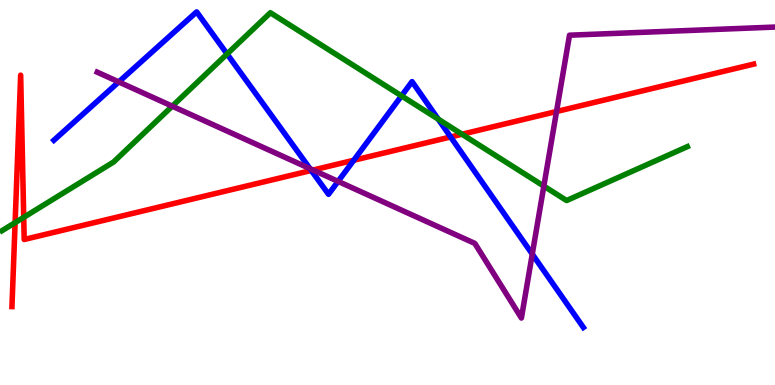[{'lines': ['blue', 'red'], 'intersections': [{'x': 4.02, 'y': 5.57}, {'x': 4.56, 'y': 5.84}, {'x': 5.81, 'y': 6.44}]}, {'lines': ['green', 'red'], 'intersections': [{'x': 0.195, 'y': 4.22}, {'x': 0.306, 'y': 4.35}, {'x': 5.96, 'y': 6.51}]}, {'lines': ['purple', 'red'], 'intersections': [{'x': 4.04, 'y': 5.58}, {'x': 7.18, 'y': 7.1}]}, {'lines': ['blue', 'green'], 'intersections': [{'x': 2.93, 'y': 8.6}, {'x': 5.18, 'y': 7.51}, {'x': 5.65, 'y': 6.91}]}, {'lines': ['blue', 'purple'], 'intersections': [{'x': 1.53, 'y': 7.87}, {'x': 4.0, 'y': 5.62}, {'x': 4.36, 'y': 5.29}, {'x': 6.87, 'y': 3.4}]}, {'lines': ['green', 'purple'], 'intersections': [{'x': 2.22, 'y': 7.24}, {'x': 7.02, 'y': 5.17}]}]